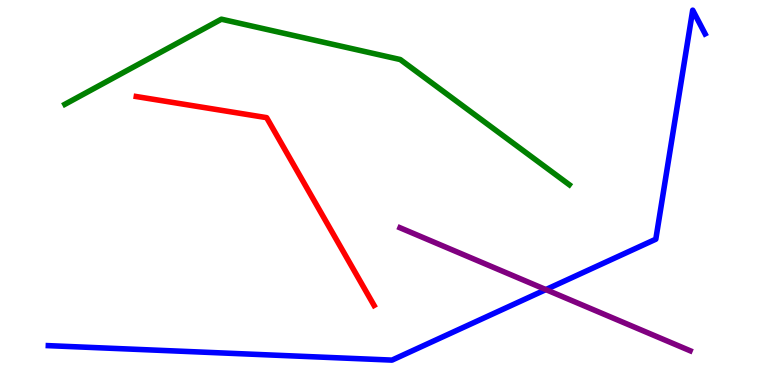[{'lines': ['blue', 'red'], 'intersections': []}, {'lines': ['green', 'red'], 'intersections': []}, {'lines': ['purple', 'red'], 'intersections': []}, {'lines': ['blue', 'green'], 'intersections': []}, {'lines': ['blue', 'purple'], 'intersections': [{'x': 7.04, 'y': 2.48}]}, {'lines': ['green', 'purple'], 'intersections': []}]